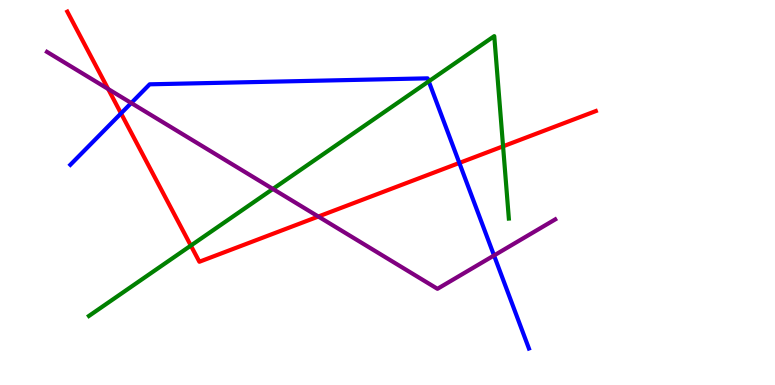[{'lines': ['blue', 'red'], 'intersections': [{'x': 1.56, 'y': 7.06}, {'x': 5.93, 'y': 5.77}]}, {'lines': ['green', 'red'], 'intersections': [{'x': 2.46, 'y': 3.62}, {'x': 6.49, 'y': 6.2}]}, {'lines': ['purple', 'red'], 'intersections': [{'x': 1.4, 'y': 7.69}, {'x': 4.11, 'y': 4.38}]}, {'lines': ['blue', 'green'], 'intersections': [{'x': 5.53, 'y': 7.89}]}, {'lines': ['blue', 'purple'], 'intersections': [{'x': 1.69, 'y': 7.32}, {'x': 6.37, 'y': 3.36}]}, {'lines': ['green', 'purple'], 'intersections': [{'x': 3.52, 'y': 5.09}]}]